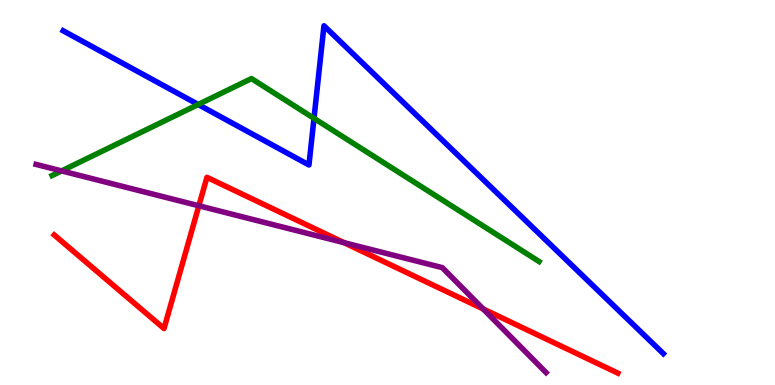[{'lines': ['blue', 'red'], 'intersections': []}, {'lines': ['green', 'red'], 'intersections': []}, {'lines': ['purple', 'red'], 'intersections': [{'x': 2.57, 'y': 4.66}, {'x': 4.44, 'y': 3.7}, {'x': 6.23, 'y': 1.98}]}, {'lines': ['blue', 'green'], 'intersections': [{'x': 2.56, 'y': 7.29}, {'x': 4.05, 'y': 6.93}]}, {'lines': ['blue', 'purple'], 'intersections': []}, {'lines': ['green', 'purple'], 'intersections': [{'x': 0.795, 'y': 5.56}]}]